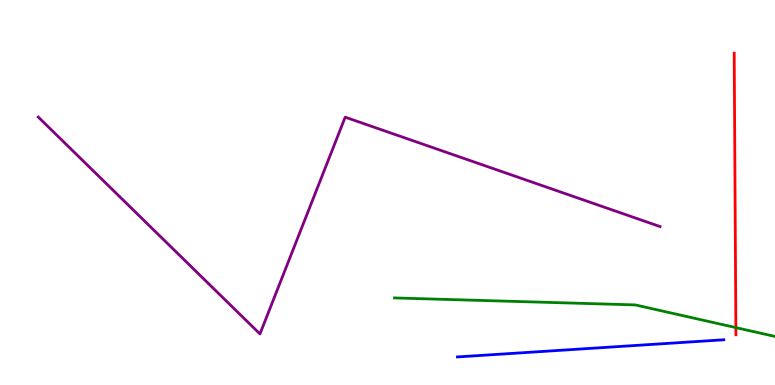[{'lines': ['blue', 'red'], 'intersections': []}, {'lines': ['green', 'red'], 'intersections': [{'x': 9.5, 'y': 1.49}]}, {'lines': ['purple', 'red'], 'intersections': []}, {'lines': ['blue', 'green'], 'intersections': []}, {'lines': ['blue', 'purple'], 'intersections': []}, {'lines': ['green', 'purple'], 'intersections': []}]